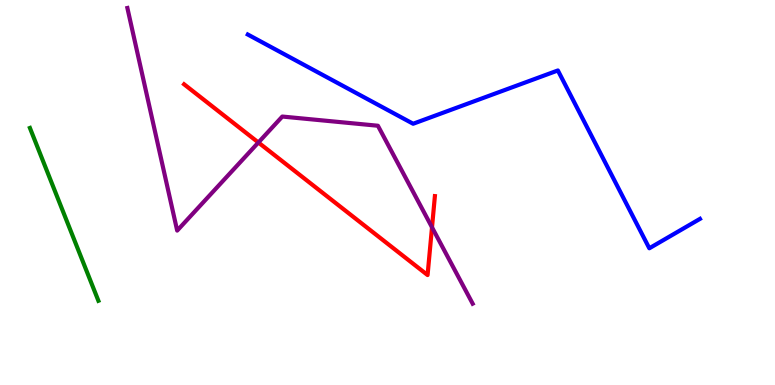[{'lines': ['blue', 'red'], 'intersections': []}, {'lines': ['green', 'red'], 'intersections': []}, {'lines': ['purple', 'red'], 'intersections': [{'x': 3.33, 'y': 6.3}, {'x': 5.57, 'y': 4.1}]}, {'lines': ['blue', 'green'], 'intersections': []}, {'lines': ['blue', 'purple'], 'intersections': []}, {'lines': ['green', 'purple'], 'intersections': []}]